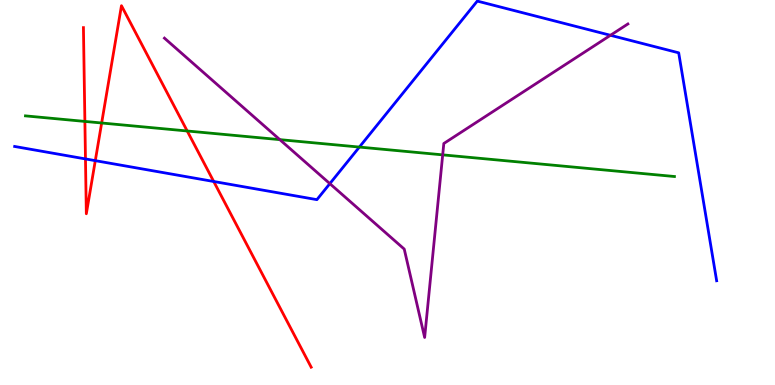[{'lines': ['blue', 'red'], 'intersections': [{'x': 1.1, 'y': 5.87}, {'x': 1.23, 'y': 5.83}, {'x': 2.76, 'y': 5.29}]}, {'lines': ['green', 'red'], 'intersections': [{'x': 1.1, 'y': 6.85}, {'x': 1.31, 'y': 6.81}, {'x': 2.42, 'y': 6.6}]}, {'lines': ['purple', 'red'], 'intersections': []}, {'lines': ['blue', 'green'], 'intersections': [{'x': 4.64, 'y': 6.18}]}, {'lines': ['blue', 'purple'], 'intersections': [{'x': 4.26, 'y': 5.23}, {'x': 7.88, 'y': 9.08}]}, {'lines': ['green', 'purple'], 'intersections': [{'x': 3.61, 'y': 6.37}, {'x': 5.71, 'y': 5.98}]}]